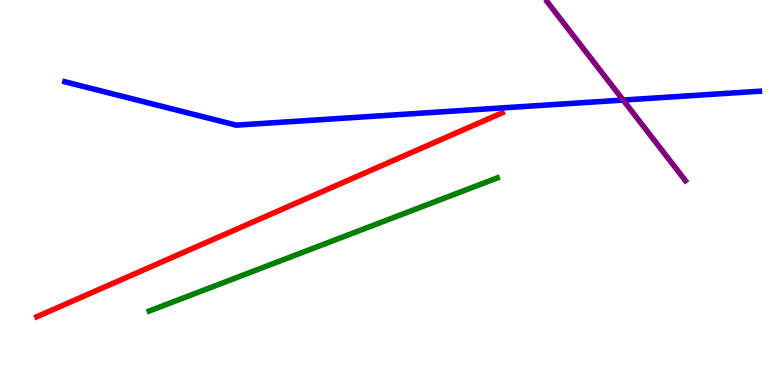[{'lines': ['blue', 'red'], 'intersections': []}, {'lines': ['green', 'red'], 'intersections': []}, {'lines': ['purple', 'red'], 'intersections': []}, {'lines': ['blue', 'green'], 'intersections': []}, {'lines': ['blue', 'purple'], 'intersections': [{'x': 8.04, 'y': 7.4}]}, {'lines': ['green', 'purple'], 'intersections': []}]